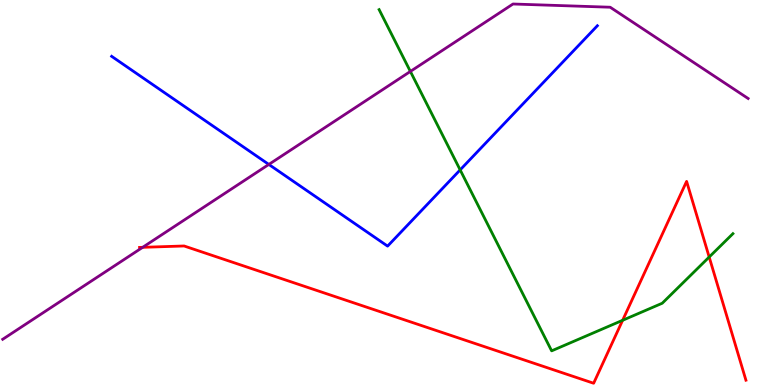[{'lines': ['blue', 'red'], 'intersections': []}, {'lines': ['green', 'red'], 'intersections': [{'x': 8.03, 'y': 1.68}, {'x': 9.15, 'y': 3.32}]}, {'lines': ['purple', 'red'], 'intersections': [{'x': 1.84, 'y': 3.58}]}, {'lines': ['blue', 'green'], 'intersections': [{'x': 5.94, 'y': 5.59}]}, {'lines': ['blue', 'purple'], 'intersections': [{'x': 3.47, 'y': 5.73}]}, {'lines': ['green', 'purple'], 'intersections': [{'x': 5.3, 'y': 8.14}]}]